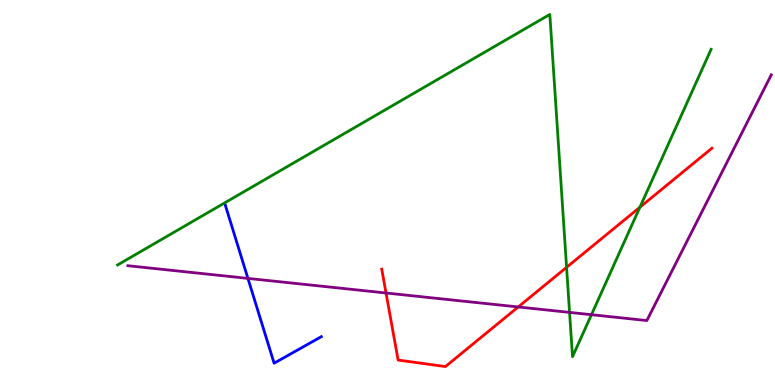[{'lines': ['blue', 'red'], 'intersections': []}, {'lines': ['green', 'red'], 'intersections': [{'x': 7.31, 'y': 3.06}, {'x': 8.26, 'y': 4.62}]}, {'lines': ['purple', 'red'], 'intersections': [{'x': 4.98, 'y': 2.39}, {'x': 6.69, 'y': 2.03}]}, {'lines': ['blue', 'green'], 'intersections': []}, {'lines': ['blue', 'purple'], 'intersections': [{'x': 3.2, 'y': 2.77}]}, {'lines': ['green', 'purple'], 'intersections': [{'x': 7.35, 'y': 1.89}, {'x': 7.63, 'y': 1.83}]}]